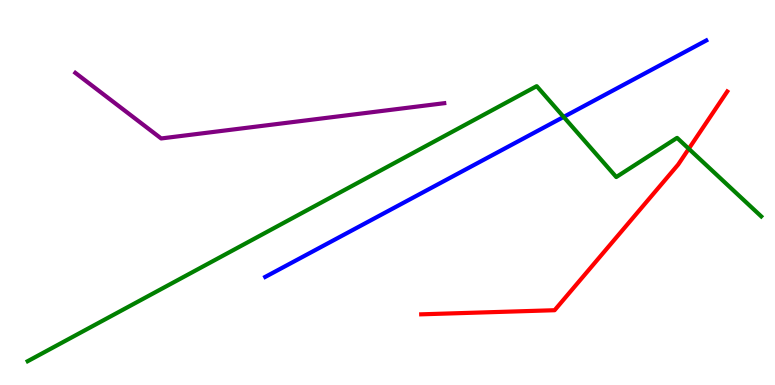[{'lines': ['blue', 'red'], 'intersections': []}, {'lines': ['green', 'red'], 'intersections': [{'x': 8.89, 'y': 6.14}]}, {'lines': ['purple', 'red'], 'intersections': []}, {'lines': ['blue', 'green'], 'intersections': [{'x': 7.27, 'y': 6.96}]}, {'lines': ['blue', 'purple'], 'intersections': []}, {'lines': ['green', 'purple'], 'intersections': []}]